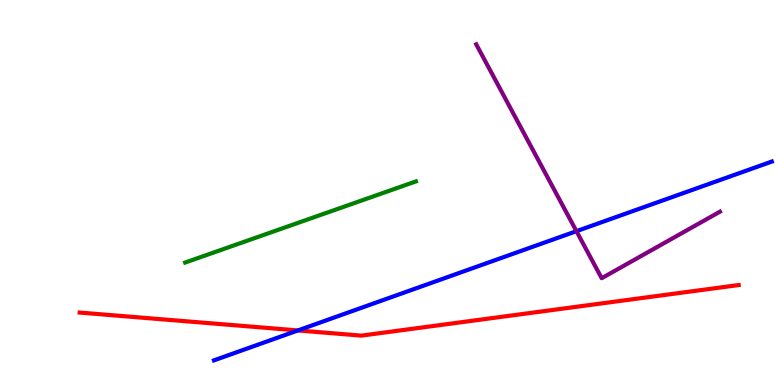[{'lines': ['blue', 'red'], 'intersections': [{'x': 3.84, 'y': 1.42}]}, {'lines': ['green', 'red'], 'intersections': []}, {'lines': ['purple', 'red'], 'intersections': []}, {'lines': ['blue', 'green'], 'intersections': []}, {'lines': ['blue', 'purple'], 'intersections': [{'x': 7.44, 'y': 4.0}]}, {'lines': ['green', 'purple'], 'intersections': []}]